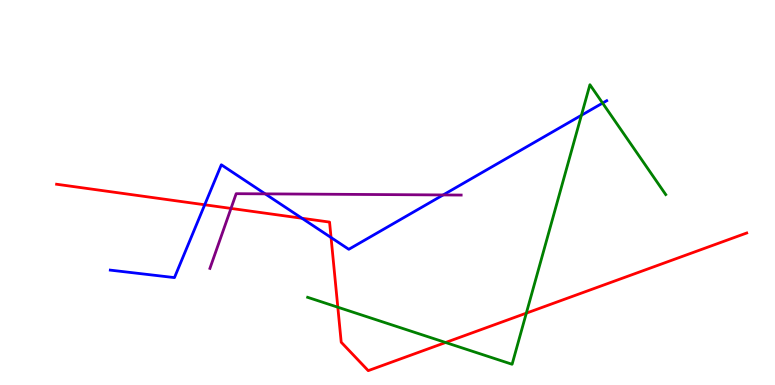[{'lines': ['blue', 'red'], 'intersections': [{'x': 2.64, 'y': 4.68}, {'x': 3.9, 'y': 4.33}, {'x': 4.27, 'y': 3.83}]}, {'lines': ['green', 'red'], 'intersections': [{'x': 4.36, 'y': 2.02}, {'x': 5.75, 'y': 1.1}, {'x': 6.79, 'y': 1.87}]}, {'lines': ['purple', 'red'], 'intersections': [{'x': 2.98, 'y': 4.59}]}, {'lines': ['blue', 'green'], 'intersections': [{'x': 7.5, 'y': 7.01}, {'x': 7.78, 'y': 7.32}]}, {'lines': ['blue', 'purple'], 'intersections': [{'x': 3.42, 'y': 4.96}, {'x': 5.72, 'y': 4.94}]}, {'lines': ['green', 'purple'], 'intersections': []}]